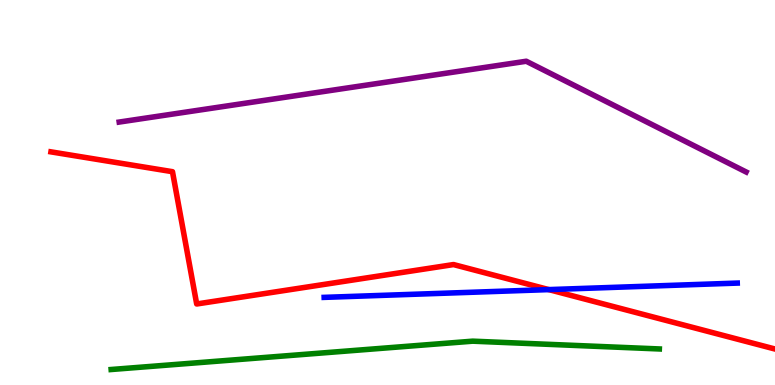[{'lines': ['blue', 'red'], 'intersections': [{'x': 7.08, 'y': 2.48}]}, {'lines': ['green', 'red'], 'intersections': []}, {'lines': ['purple', 'red'], 'intersections': []}, {'lines': ['blue', 'green'], 'intersections': []}, {'lines': ['blue', 'purple'], 'intersections': []}, {'lines': ['green', 'purple'], 'intersections': []}]